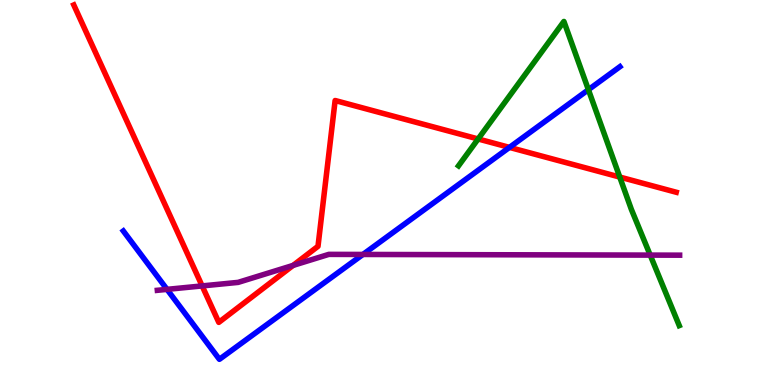[{'lines': ['blue', 'red'], 'intersections': [{'x': 6.57, 'y': 6.17}]}, {'lines': ['green', 'red'], 'intersections': [{'x': 6.17, 'y': 6.39}, {'x': 8.0, 'y': 5.4}]}, {'lines': ['purple', 'red'], 'intersections': [{'x': 2.61, 'y': 2.57}, {'x': 3.78, 'y': 3.11}]}, {'lines': ['blue', 'green'], 'intersections': [{'x': 7.59, 'y': 7.67}]}, {'lines': ['blue', 'purple'], 'intersections': [{'x': 2.16, 'y': 2.48}, {'x': 4.68, 'y': 3.39}]}, {'lines': ['green', 'purple'], 'intersections': [{'x': 8.39, 'y': 3.37}]}]